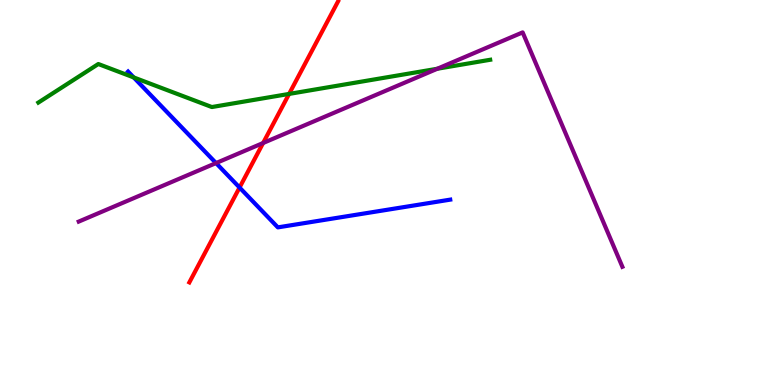[{'lines': ['blue', 'red'], 'intersections': [{'x': 3.09, 'y': 5.13}]}, {'lines': ['green', 'red'], 'intersections': [{'x': 3.73, 'y': 7.56}]}, {'lines': ['purple', 'red'], 'intersections': [{'x': 3.4, 'y': 6.29}]}, {'lines': ['blue', 'green'], 'intersections': [{'x': 1.73, 'y': 7.99}]}, {'lines': ['blue', 'purple'], 'intersections': [{'x': 2.79, 'y': 5.76}]}, {'lines': ['green', 'purple'], 'intersections': [{'x': 5.64, 'y': 8.21}]}]